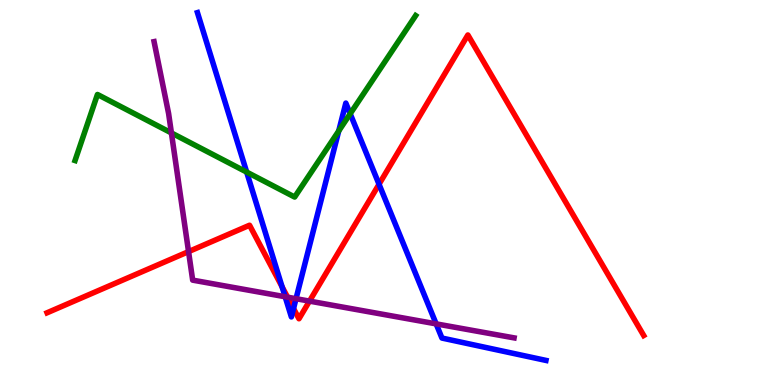[{'lines': ['blue', 'red'], 'intersections': [{'x': 3.64, 'y': 2.55}, {'x': 3.79, 'y': 1.99}, {'x': 4.89, 'y': 5.21}]}, {'lines': ['green', 'red'], 'intersections': []}, {'lines': ['purple', 'red'], 'intersections': [{'x': 2.43, 'y': 3.46}, {'x': 3.71, 'y': 2.28}, {'x': 3.99, 'y': 2.18}]}, {'lines': ['blue', 'green'], 'intersections': [{'x': 3.18, 'y': 5.53}, {'x': 4.37, 'y': 6.6}, {'x': 4.52, 'y': 7.05}]}, {'lines': ['blue', 'purple'], 'intersections': [{'x': 3.68, 'y': 2.29}, {'x': 3.82, 'y': 2.24}, {'x': 5.63, 'y': 1.59}]}, {'lines': ['green', 'purple'], 'intersections': [{'x': 2.21, 'y': 6.55}]}]